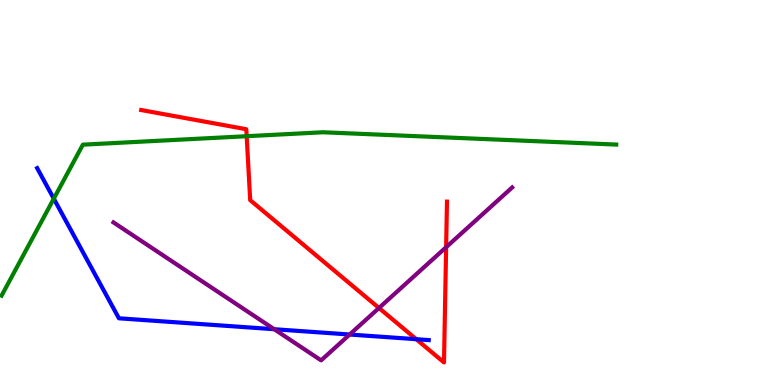[{'lines': ['blue', 'red'], 'intersections': [{'x': 5.37, 'y': 1.19}]}, {'lines': ['green', 'red'], 'intersections': [{'x': 3.18, 'y': 6.46}]}, {'lines': ['purple', 'red'], 'intersections': [{'x': 4.89, 'y': 2.0}, {'x': 5.76, 'y': 3.58}]}, {'lines': ['blue', 'green'], 'intersections': [{'x': 0.694, 'y': 4.84}]}, {'lines': ['blue', 'purple'], 'intersections': [{'x': 3.54, 'y': 1.45}, {'x': 4.51, 'y': 1.31}]}, {'lines': ['green', 'purple'], 'intersections': []}]